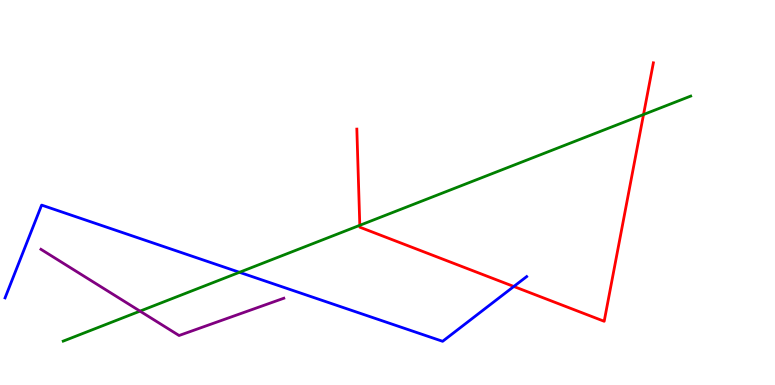[{'lines': ['blue', 'red'], 'intersections': [{'x': 6.63, 'y': 2.56}]}, {'lines': ['green', 'red'], 'intersections': [{'x': 4.64, 'y': 4.15}, {'x': 8.3, 'y': 7.03}]}, {'lines': ['purple', 'red'], 'intersections': []}, {'lines': ['blue', 'green'], 'intersections': [{'x': 3.09, 'y': 2.93}]}, {'lines': ['blue', 'purple'], 'intersections': []}, {'lines': ['green', 'purple'], 'intersections': [{'x': 1.81, 'y': 1.92}]}]